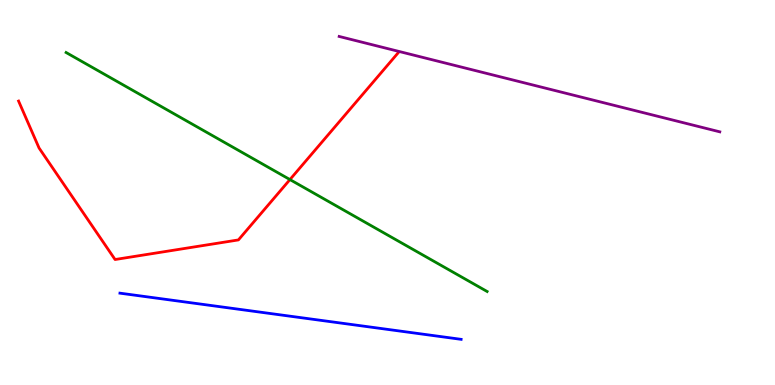[{'lines': ['blue', 'red'], 'intersections': []}, {'lines': ['green', 'red'], 'intersections': [{'x': 3.74, 'y': 5.34}]}, {'lines': ['purple', 'red'], 'intersections': []}, {'lines': ['blue', 'green'], 'intersections': []}, {'lines': ['blue', 'purple'], 'intersections': []}, {'lines': ['green', 'purple'], 'intersections': []}]